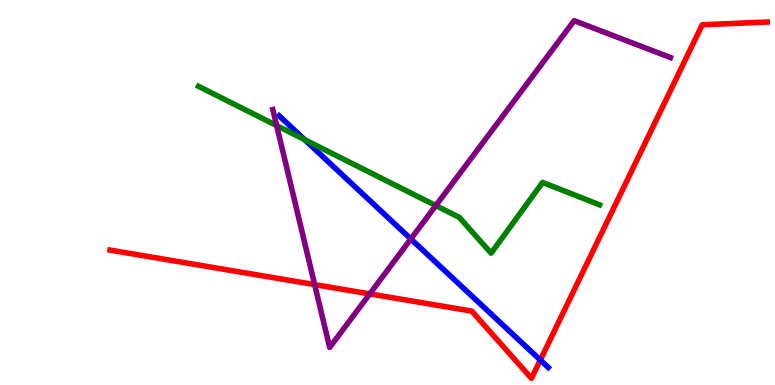[{'lines': ['blue', 'red'], 'intersections': [{'x': 6.97, 'y': 0.649}]}, {'lines': ['green', 'red'], 'intersections': []}, {'lines': ['purple', 'red'], 'intersections': [{'x': 4.06, 'y': 2.61}, {'x': 4.77, 'y': 2.37}]}, {'lines': ['blue', 'green'], 'intersections': [{'x': 3.93, 'y': 6.37}]}, {'lines': ['blue', 'purple'], 'intersections': [{'x': 5.3, 'y': 3.79}]}, {'lines': ['green', 'purple'], 'intersections': [{'x': 3.57, 'y': 6.74}, {'x': 5.62, 'y': 4.66}]}]